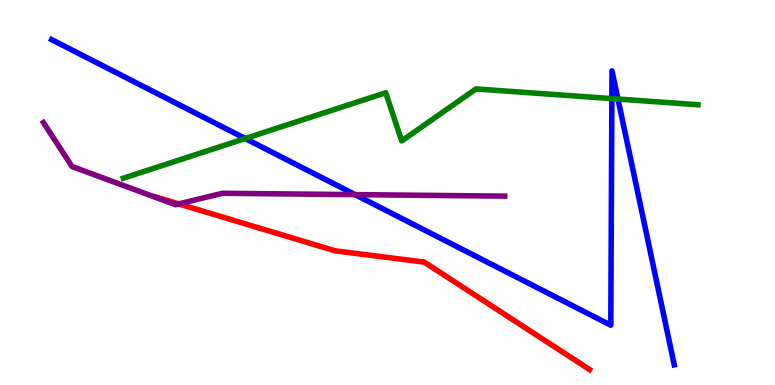[{'lines': ['blue', 'red'], 'intersections': []}, {'lines': ['green', 'red'], 'intersections': []}, {'lines': ['purple', 'red'], 'intersections': [{'x': 2.31, 'y': 4.7}]}, {'lines': ['blue', 'green'], 'intersections': [{'x': 3.16, 'y': 6.4}, {'x': 7.9, 'y': 7.44}, {'x': 7.97, 'y': 7.43}]}, {'lines': ['blue', 'purple'], 'intersections': [{'x': 4.58, 'y': 4.94}]}, {'lines': ['green', 'purple'], 'intersections': []}]